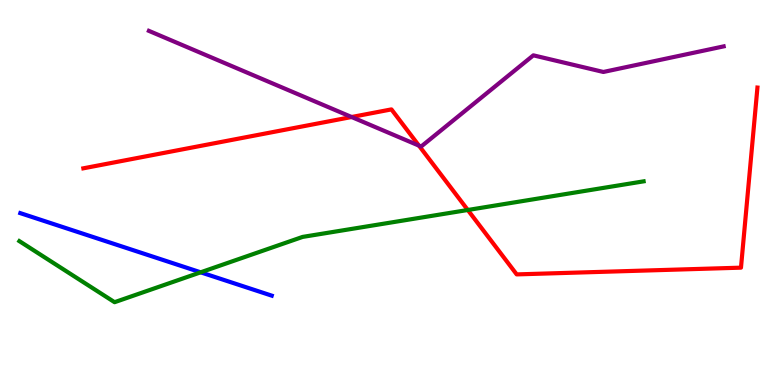[{'lines': ['blue', 'red'], 'intersections': []}, {'lines': ['green', 'red'], 'intersections': [{'x': 6.04, 'y': 4.55}]}, {'lines': ['purple', 'red'], 'intersections': [{'x': 4.54, 'y': 6.96}, {'x': 5.41, 'y': 6.22}]}, {'lines': ['blue', 'green'], 'intersections': [{'x': 2.59, 'y': 2.93}]}, {'lines': ['blue', 'purple'], 'intersections': []}, {'lines': ['green', 'purple'], 'intersections': []}]